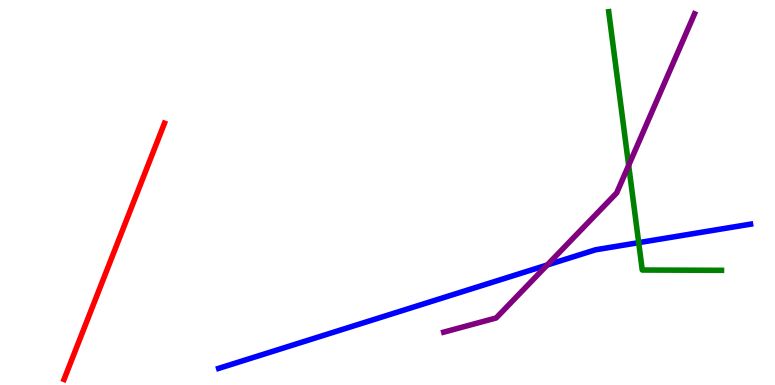[{'lines': ['blue', 'red'], 'intersections': []}, {'lines': ['green', 'red'], 'intersections': []}, {'lines': ['purple', 'red'], 'intersections': []}, {'lines': ['blue', 'green'], 'intersections': [{'x': 8.24, 'y': 3.7}]}, {'lines': ['blue', 'purple'], 'intersections': [{'x': 7.06, 'y': 3.12}]}, {'lines': ['green', 'purple'], 'intersections': [{'x': 8.11, 'y': 5.7}]}]